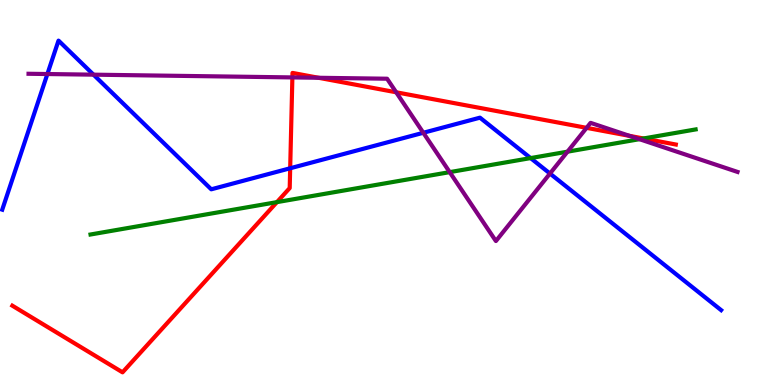[{'lines': ['blue', 'red'], 'intersections': [{'x': 3.74, 'y': 5.63}]}, {'lines': ['green', 'red'], 'intersections': [{'x': 3.57, 'y': 4.75}, {'x': 8.3, 'y': 6.4}]}, {'lines': ['purple', 'red'], 'intersections': [{'x': 3.77, 'y': 7.99}, {'x': 4.11, 'y': 7.98}, {'x': 5.11, 'y': 7.6}, {'x': 7.57, 'y': 6.68}, {'x': 8.12, 'y': 6.47}]}, {'lines': ['blue', 'green'], 'intersections': [{'x': 6.85, 'y': 5.89}]}, {'lines': ['blue', 'purple'], 'intersections': [{'x': 0.611, 'y': 8.08}, {'x': 1.21, 'y': 8.06}, {'x': 5.46, 'y': 6.55}, {'x': 7.1, 'y': 5.49}]}, {'lines': ['green', 'purple'], 'intersections': [{'x': 5.8, 'y': 5.53}, {'x': 7.32, 'y': 6.06}, {'x': 8.25, 'y': 6.38}]}]